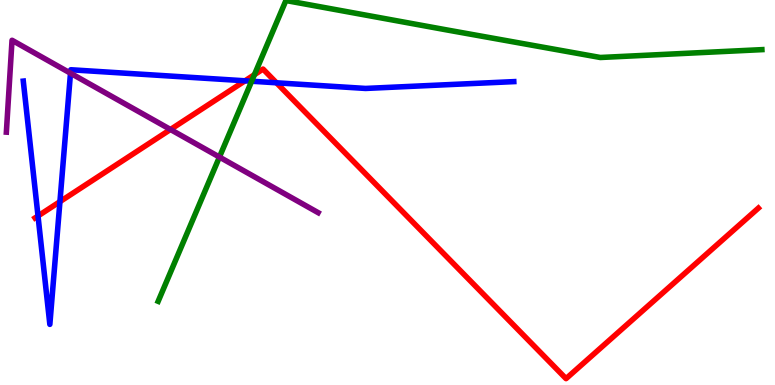[{'lines': ['blue', 'red'], 'intersections': [{'x': 0.49, 'y': 4.39}, {'x': 0.773, 'y': 4.76}, {'x': 3.16, 'y': 7.9}, {'x': 3.57, 'y': 7.85}]}, {'lines': ['green', 'red'], 'intersections': [{'x': 3.28, 'y': 8.06}]}, {'lines': ['purple', 'red'], 'intersections': [{'x': 2.2, 'y': 6.64}]}, {'lines': ['blue', 'green'], 'intersections': [{'x': 3.25, 'y': 7.89}]}, {'lines': ['blue', 'purple'], 'intersections': [{'x': 0.91, 'y': 8.1}]}, {'lines': ['green', 'purple'], 'intersections': [{'x': 2.83, 'y': 5.92}]}]